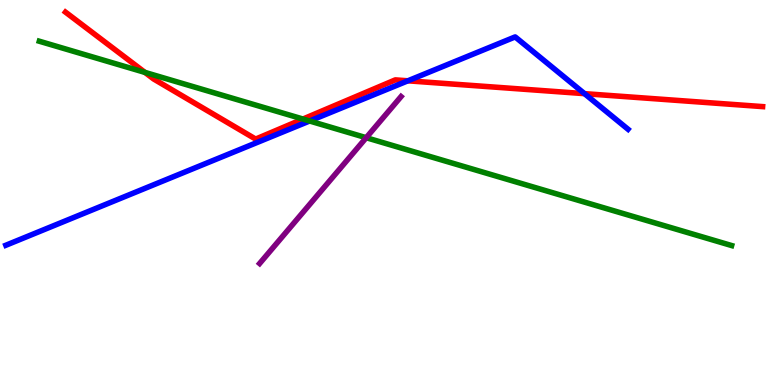[{'lines': ['blue', 'red'], 'intersections': [{'x': 5.26, 'y': 7.9}, {'x': 7.54, 'y': 7.57}]}, {'lines': ['green', 'red'], 'intersections': [{'x': 1.87, 'y': 8.12}, {'x': 3.91, 'y': 6.91}]}, {'lines': ['purple', 'red'], 'intersections': []}, {'lines': ['blue', 'green'], 'intersections': [{'x': 3.99, 'y': 6.86}]}, {'lines': ['blue', 'purple'], 'intersections': []}, {'lines': ['green', 'purple'], 'intersections': [{'x': 4.73, 'y': 6.42}]}]